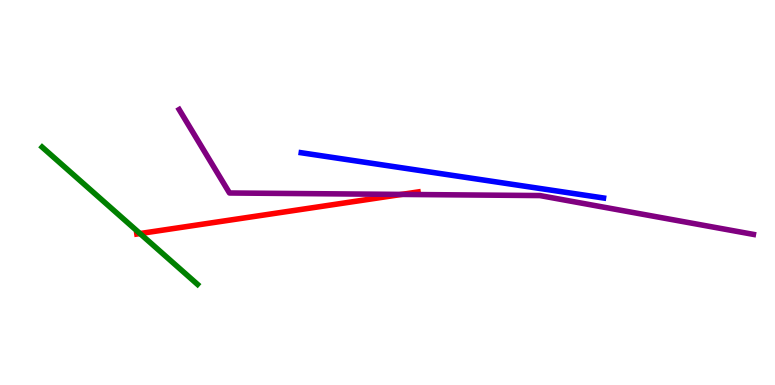[{'lines': ['blue', 'red'], 'intersections': []}, {'lines': ['green', 'red'], 'intersections': [{'x': 1.81, 'y': 3.93}]}, {'lines': ['purple', 'red'], 'intersections': [{'x': 5.18, 'y': 4.95}]}, {'lines': ['blue', 'green'], 'intersections': []}, {'lines': ['blue', 'purple'], 'intersections': []}, {'lines': ['green', 'purple'], 'intersections': []}]